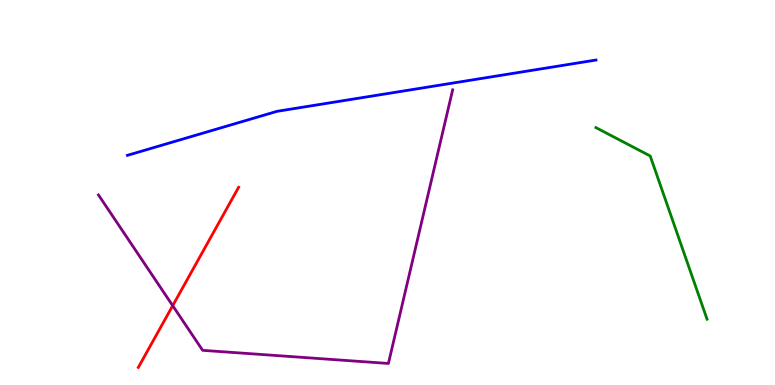[{'lines': ['blue', 'red'], 'intersections': []}, {'lines': ['green', 'red'], 'intersections': []}, {'lines': ['purple', 'red'], 'intersections': [{'x': 2.23, 'y': 2.06}]}, {'lines': ['blue', 'green'], 'intersections': []}, {'lines': ['blue', 'purple'], 'intersections': []}, {'lines': ['green', 'purple'], 'intersections': []}]